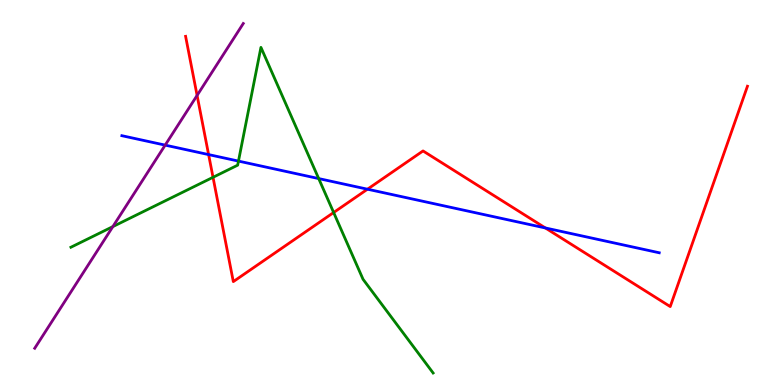[{'lines': ['blue', 'red'], 'intersections': [{'x': 2.69, 'y': 5.98}, {'x': 4.74, 'y': 5.09}, {'x': 7.04, 'y': 4.08}]}, {'lines': ['green', 'red'], 'intersections': [{'x': 2.75, 'y': 5.39}, {'x': 4.31, 'y': 4.48}]}, {'lines': ['purple', 'red'], 'intersections': [{'x': 2.54, 'y': 7.52}]}, {'lines': ['blue', 'green'], 'intersections': [{'x': 3.08, 'y': 5.82}, {'x': 4.11, 'y': 5.36}]}, {'lines': ['blue', 'purple'], 'intersections': [{'x': 2.13, 'y': 6.23}]}, {'lines': ['green', 'purple'], 'intersections': [{'x': 1.46, 'y': 4.11}]}]